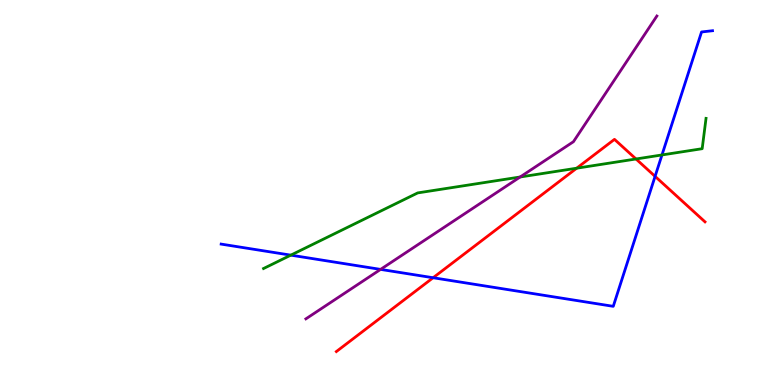[{'lines': ['blue', 'red'], 'intersections': [{'x': 5.59, 'y': 2.79}, {'x': 8.45, 'y': 5.42}]}, {'lines': ['green', 'red'], 'intersections': [{'x': 7.44, 'y': 5.63}, {'x': 8.21, 'y': 5.87}]}, {'lines': ['purple', 'red'], 'intersections': []}, {'lines': ['blue', 'green'], 'intersections': [{'x': 3.75, 'y': 3.37}, {'x': 8.54, 'y': 5.98}]}, {'lines': ['blue', 'purple'], 'intersections': [{'x': 4.91, 'y': 3.0}]}, {'lines': ['green', 'purple'], 'intersections': [{'x': 6.71, 'y': 5.4}]}]